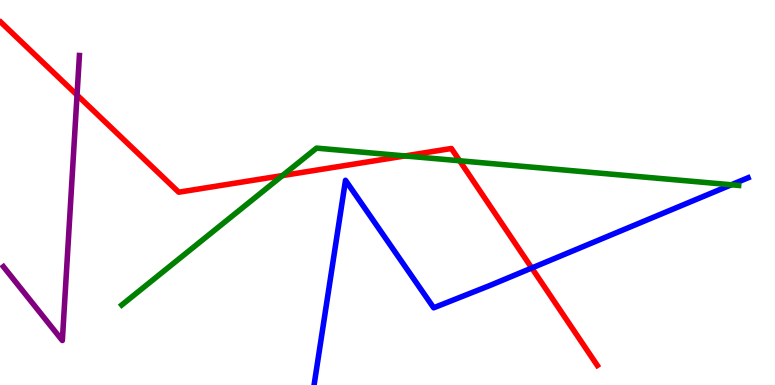[{'lines': ['blue', 'red'], 'intersections': [{'x': 6.86, 'y': 3.04}]}, {'lines': ['green', 'red'], 'intersections': [{'x': 3.64, 'y': 5.44}, {'x': 5.23, 'y': 5.95}, {'x': 5.93, 'y': 5.82}]}, {'lines': ['purple', 'red'], 'intersections': [{'x': 0.994, 'y': 7.53}]}, {'lines': ['blue', 'green'], 'intersections': [{'x': 9.44, 'y': 5.2}]}, {'lines': ['blue', 'purple'], 'intersections': []}, {'lines': ['green', 'purple'], 'intersections': []}]